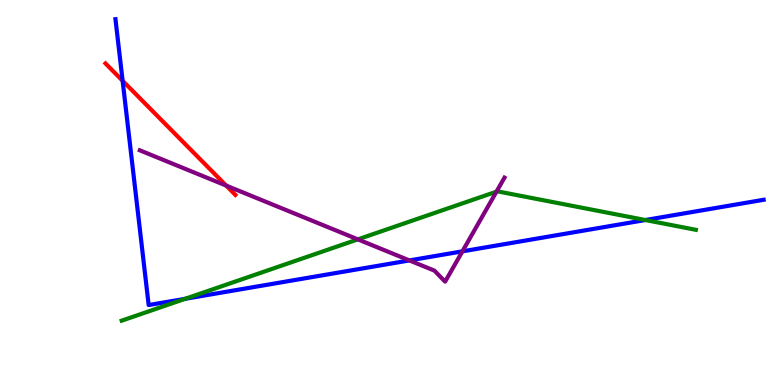[{'lines': ['blue', 'red'], 'intersections': [{'x': 1.58, 'y': 7.9}]}, {'lines': ['green', 'red'], 'intersections': []}, {'lines': ['purple', 'red'], 'intersections': [{'x': 2.92, 'y': 5.18}]}, {'lines': ['blue', 'green'], 'intersections': [{'x': 2.39, 'y': 2.24}, {'x': 8.33, 'y': 4.28}]}, {'lines': ['blue', 'purple'], 'intersections': [{'x': 5.28, 'y': 3.24}, {'x': 5.97, 'y': 3.47}]}, {'lines': ['green', 'purple'], 'intersections': [{'x': 4.62, 'y': 3.78}, {'x': 6.41, 'y': 5.02}]}]